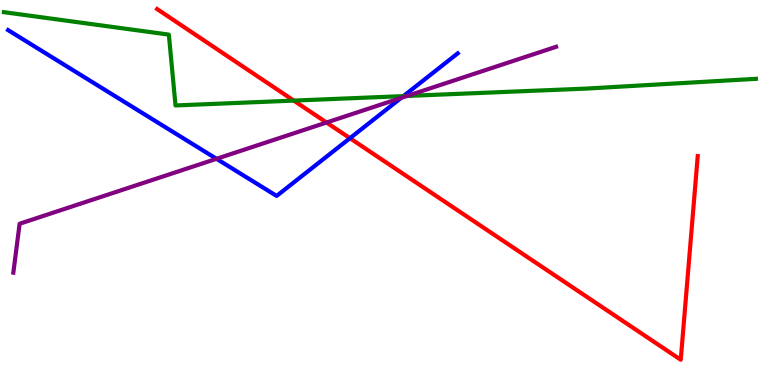[{'lines': ['blue', 'red'], 'intersections': [{'x': 4.52, 'y': 6.41}]}, {'lines': ['green', 'red'], 'intersections': [{'x': 3.79, 'y': 7.39}]}, {'lines': ['purple', 'red'], 'intersections': [{'x': 4.21, 'y': 6.82}]}, {'lines': ['blue', 'green'], 'intersections': [{'x': 5.21, 'y': 7.5}]}, {'lines': ['blue', 'purple'], 'intersections': [{'x': 2.79, 'y': 5.88}, {'x': 5.18, 'y': 7.46}]}, {'lines': ['green', 'purple'], 'intersections': [{'x': 5.25, 'y': 7.51}]}]